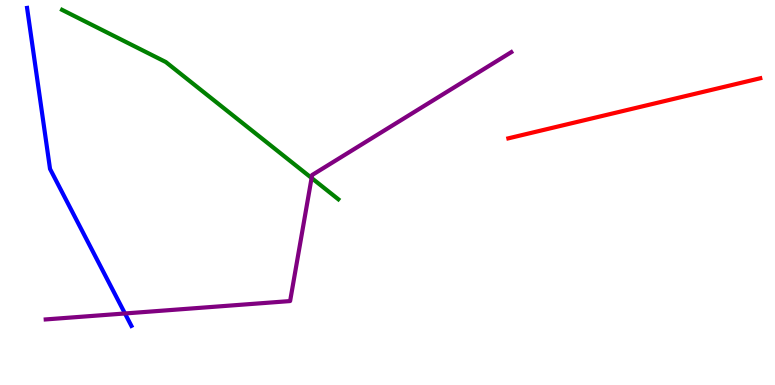[{'lines': ['blue', 'red'], 'intersections': []}, {'lines': ['green', 'red'], 'intersections': []}, {'lines': ['purple', 'red'], 'intersections': []}, {'lines': ['blue', 'green'], 'intersections': []}, {'lines': ['blue', 'purple'], 'intersections': [{'x': 1.61, 'y': 1.86}]}, {'lines': ['green', 'purple'], 'intersections': [{'x': 4.02, 'y': 5.38}]}]